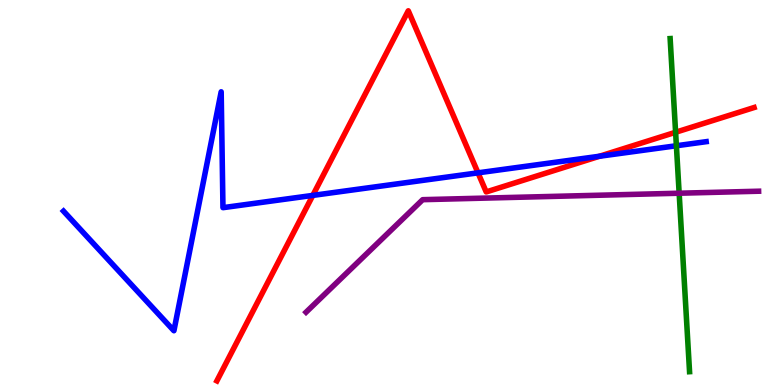[{'lines': ['blue', 'red'], 'intersections': [{'x': 4.04, 'y': 4.92}, {'x': 6.17, 'y': 5.51}, {'x': 7.73, 'y': 5.94}]}, {'lines': ['green', 'red'], 'intersections': [{'x': 8.72, 'y': 6.56}]}, {'lines': ['purple', 'red'], 'intersections': []}, {'lines': ['blue', 'green'], 'intersections': [{'x': 8.73, 'y': 6.21}]}, {'lines': ['blue', 'purple'], 'intersections': []}, {'lines': ['green', 'purple'], 'intersections': [{'x': 8.76, 'y': 4.98}]}]